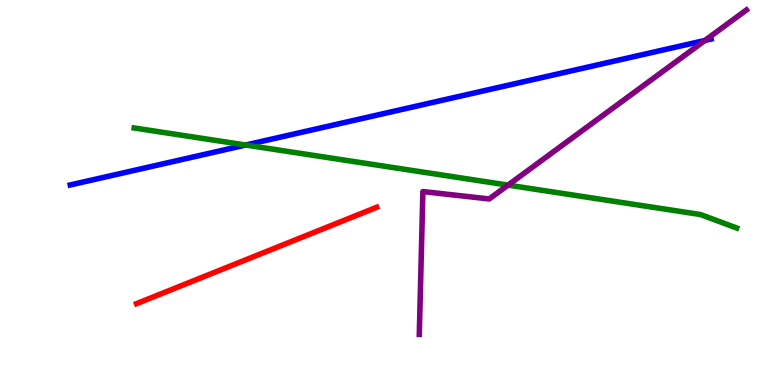[{'lines': ['blue', 'red'], 'intersections': []}, {'lines': ['green', 'red'], 'intersections': []}, {'lines': ['purple', 'red'], 'intersections': []}, {'lines': ['blue', 'green'], 'intersections': [{'x': 3.17, 'y': 6.23}]}, {'lines': ['blue', 'purple'], 'intersections': [{'x': 9.1, 'y': 8.95}]}, {'lines': ['green', 'purple'], 'intersections': [{'x': 6.56, 'y': 5.19}]}]